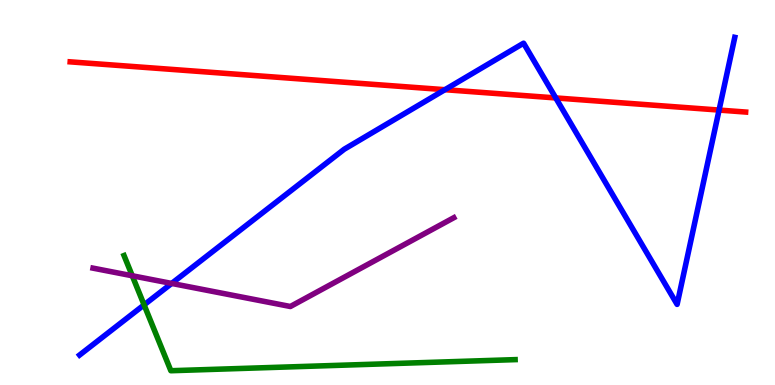[{'lines': ['blue', 'red'], 'intersections': [{'x': 5.74, 'y': 7.67}, {'x': 7.17, 'y': 7.46}, {'x': 9.28, 'y': 7.14}]}, {'lines': ['green', 'red'], 'intersections': []}, {'lines': ['purple', 'red'], 'intersections': []}, {'lines': ['blue', 'green'], 'intersections': [{'x': 1.86, 'y': 2.08}]}, {'lines': ['blue', 'purple'], 'intersections': [{'x': 2.22, 'y': 2.64}]}, {'lines': ['green', 'purple'], 'intersections': [{'x': 1.71, 'y': 2.84}]}]